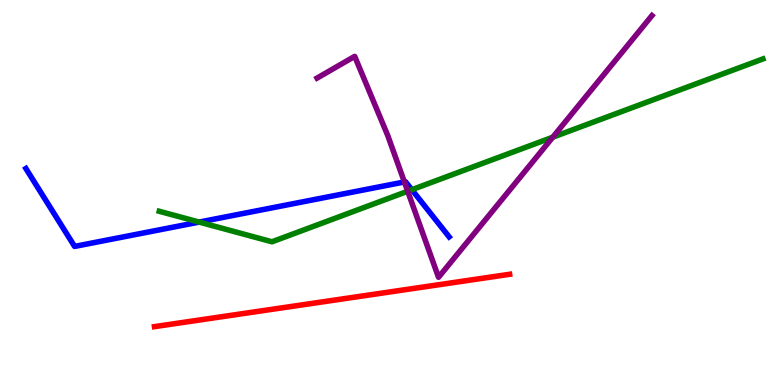[{'lines': ['blue', 'red'], 'intersections': []}, {'lines': ['green', 'red'], 'intersections': []}, {'lines': ['purple', 'red'], 'intersections': []}, {'lines': ['blue', 'green'], 'intersections': [{'x': 2.57, 'y': 4.23}, {'x': 5.31, 'y': 5.07}]}, {'lines': ['blue', 'purple'], 'intersections': [{'x': 5.22, 'y': 5.27}]}, {'lines': ['green', 'purple'], 'intersections': [{'x': 5.26, 'y': 5.03}, {'x': 7.13, 'y': 6.44}]}]